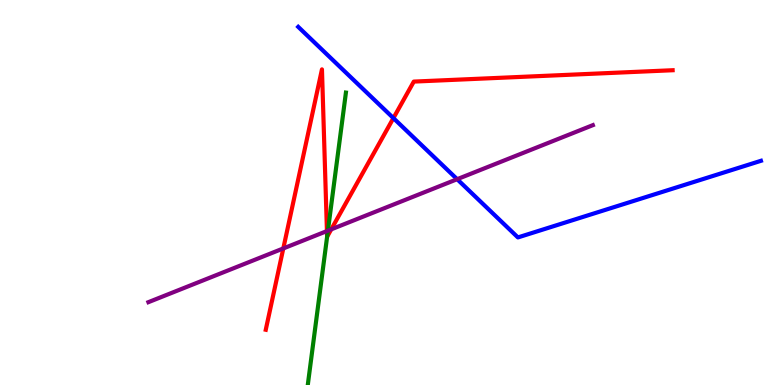[{'lines': ['blue', 'red'], 'intersections': [{'x': 5.08, 'y': 6.93}]}, {'lines': ['green', 'red'], 'intersections': [{'x': 4.22, 'y': 3.85}]}, {'lines': ['purple', 'red'], 'intersections': [{'x': 3.66, 'y': 3.55}, {'x': 4.22, 'y': 4.0}, {'x': 4.27, 'y': 4.04}]}, {'lines': ['blue', 'green'], 'intersections': []}, {'lines': ['blue', 'purple'], 'intersections': [{'x': 5.9, 'y': 5.35}]}, {'lines': ['green', 'purple'], 'intersections': [{'x': 4.23, 'y': 4.01}]}]